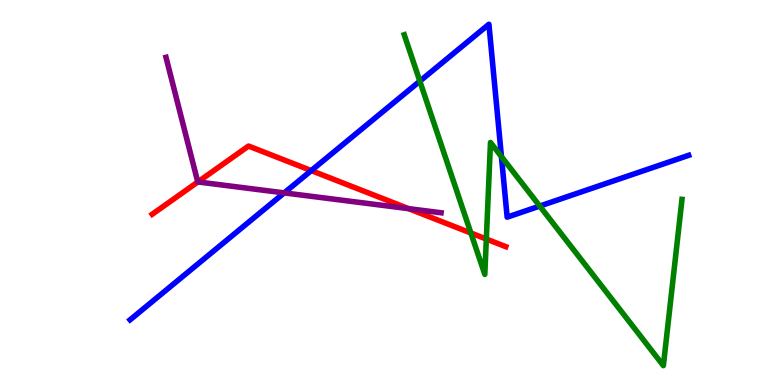[{'lines': ['blue', 'red'], 'intersections': [{'x': 4.02, 'y': 5.57}]}, {'lines': ['green', 'red'], 'intersections': [{'x': 6.08, 'y': 3.95}, {'x': 6.28, 'y': 3.79}]}, {'lines': ['purple', 'red'], 'intersections': [{'x': 2.55, 'y': 5.27}, {'x': 5.27, 'y': 4.58}]}, {'lines': ['blue', 'green'], 'intersections': [{'x': 5.42, 'y': 7.89}, {'x': 6.47, 'y': 5.93}, {'x': 6.96, 'y': 4.65}]}, {'lines': ['blue', 'purple'], 'intersections': [{'x': 3.67, 'y': 4.99}]}, {'lines': ['green', 'purple'], 'intersections': []}]